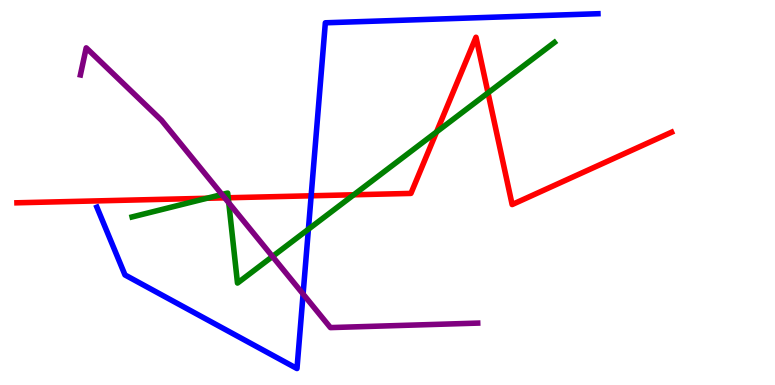[{'lines': ['blue', 'red'], 'intersections': [{'x': 4.01, 'y': 4.91}]}, {'lines': ['green', 'red'], 'intersections': [{'x': 2.67, 'y': 4.85}, {'x': 2.94, 'y': 4.86}, {'x': 4.56, 'y': 4.94}, {'x': 5.63, 'y': 6.57}, {'x': 6.3, 'y': 7.59}]}, {'lines': ['purple', 'red'], 'intersections': [{'x': 2.9, 'y': 4.86}]}, {'lines': ['blue', 'green'], 'intersections': [{'x': 3.98, 'y': 4.05}]}, {'lines': ['blue', 'purple'], 'intersections': [{'x': 3.91, 'y': 2.36}]}, {'lines': ['green', 'purple'], 'intersections': [{'x': 2.86, 'y': 4.95}, {'x': 2.95, 'y': 4.73}, {'x': 3.52, 'y': 3.34}]}]